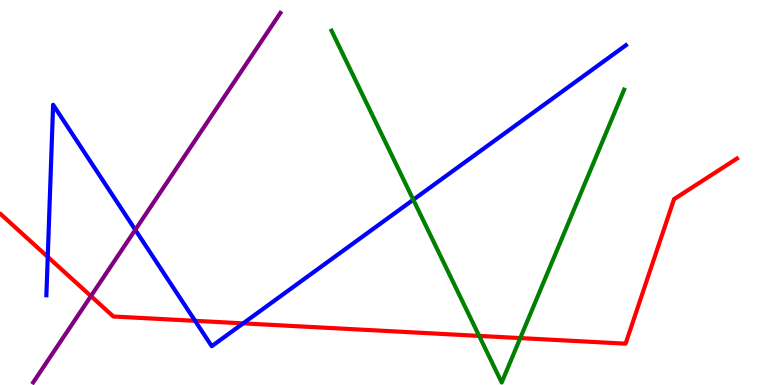[{'lines': ['blue', 'red'], 'intersections': [{'x': 0.616, 'y': 3.33}, {'x': 2.52, 'y': 1.67}, {'x': 3.14, 'y': 1.6}]}, {'lines': ['green', 'red'], 'intersections': [{'x': 6.18, 'y': 1.28}, {'x': 6.71, 'y': 1.22}]}, {'lines': ['purple', 'red'], 'intersections': [{'x': 1.17, 'y': 2.31}]}, {'lines': ['blue', 'green'], 'intersections': [{'x': 5.33, 'y': 4.81}]}, {'lines': ['blue', 'purple'], 'intersections': [{'x': 1.75, 'y': 4.03}]}, {'lines': ['green', 'purple'], 'intersections': []}]